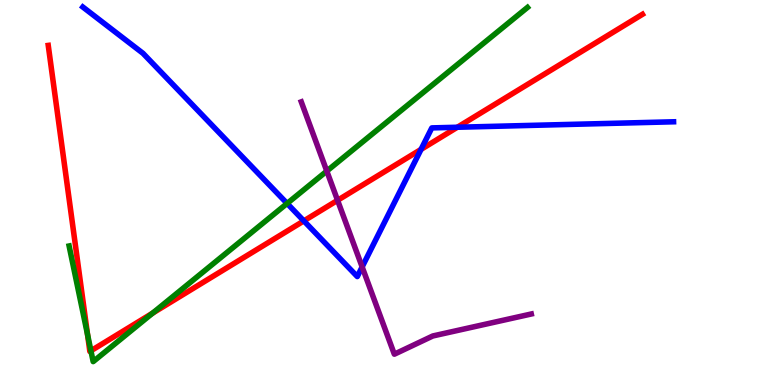[{'lines': ['blue', 'red'], 'intersections': [{'x': 3.92, 'y': 4.26}, {'x': 5.43, 'y': 6.12}, {'x': 5.9, 'y': 6.69}]}, {'lines': ['green', 'red'], 'intersections': [{'x': 1.13, 'y': 1.31}, {'x': 1.17, 'y': 0.889}, {'x': 1.97, 'y': 1.87}]}, {'lines': ['purple', 'red'], 'intersections': [{'x': 4.36, 'y': 4.8}]}, {'lines': ['blue', 'green'], 'intersections': [{'x': 3.7, 'y': 4.72}]}, {'lines': ['blue', 'purple'], 'intersections': [{'x': 4.67, 'y': 3.07}]}, {'lines': ['green', 'purple'], 'intersections': [{'x': 4.22, 'y': 5.56}]}]